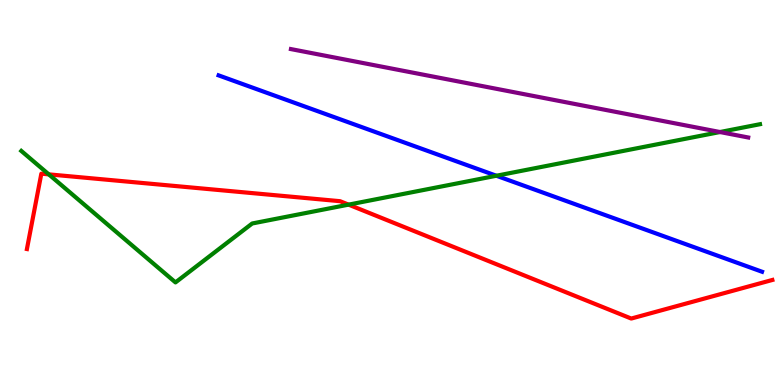[{'lines': ['blue', 'red'], 'intersections': []}, {'lines': ['green', 'red'], 'intersections': [{'x': 0.629, 'y': 5.47}, {'x': 4.5, 'y': 4.68}]}, {'lines': ['purple', 'red'], 'intersections': []}, {'lines': ['blue', 'green'], 'intersections': [{'x': 6.4, 'y': 5.44}]}, {'lines': ['blue', 'purple'], 'intersections': []}, {'lines': ['green', 'purple'], 'intersections': [{'x': 9.29, 'y': 6.57}]}]